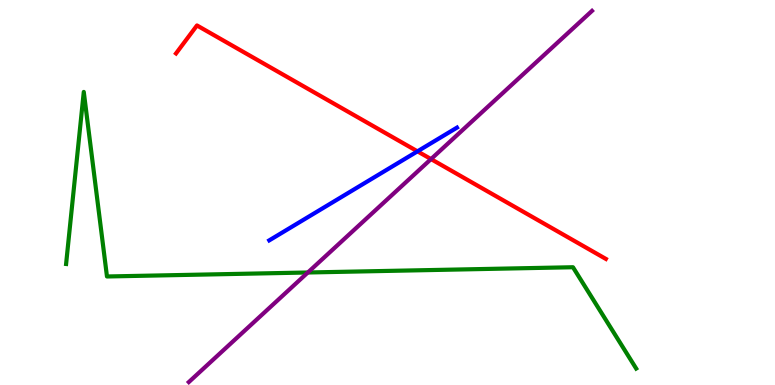[{'lines': ['blue', 'red'], 'intersections': [{'x': 5.39, 'y': 6.07}]}, {'lines': ['green', 'red'], 'intersections': []}, {'lines': ['purple', 'red'], 'intersections': [{'x': 5.56, 'y': 5.87}]}, {'lines': ['blue', 'green'], 'intersections': []}, {'lines': ['blue', 'purple'], 'intersections': []}, {'lines': ['green', 'purple'], 'intersections': [{'x': 3.97, 'y': 2.92}]}]